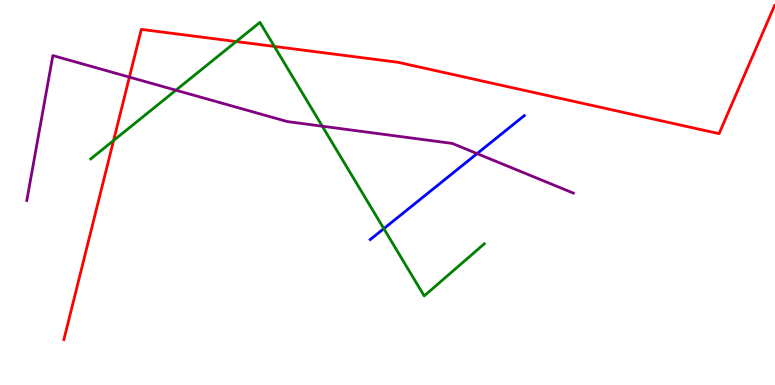[{'lines': ['blue', 'red'], 'intersections': []}, {'lines': ['green', 'red'], 'intersections': [{'x': 1.47, 'y': 6.35}, {'x': 3.05, 'y': 8.92}, {'x': 3.54, 'y': 8.79}]}, {'lines': ['purple', 'red'], 'intersections': [{'x': 1.67, 'y': 8.0}]}, {'lines': ['blue', 'green'], 'intersections': [{'x': 4.95, 'y': 4.06}]}, {'lines': ['blue', 'purple'], 'intersections': [{'x': 6.16, 'y': 6.01}]}, {'lines': ['green', 'purple'], 'intersections': [{'x': 2.27, 'y': 7.66}, {'x': 4.16, 'y': 6.72}]}]